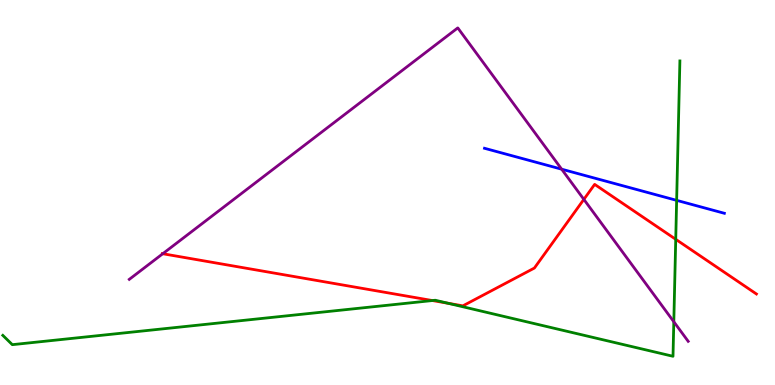[{'lines': ['blue', 'red'], 'intersections': []}, {'lines': ['green', 'red'], 'intersections': [{'x': 5.58, 'y': 2.19}, {'x': 5.78, 'y': 2.12}, {'x': 8.72, 'y': 3.78}]}, {'lines': ['purple', 'red'], 'intersections': [{'x': 2.1, 'y': 3.41}, {'x': 7.53, 'y': 4.82}]}, {'lines': ['blue', 'green'], 'intersections': [{'x': 8.73, 'y': 4.8}]}, {'lines': ['blue', 'purple'], 'intersections': [{'x': 7.25, 'y': 5.61}]}, {'lines': ['green', 'purple'], 'intersections': [{'x': 8.69, 'y': 1.64}]}]